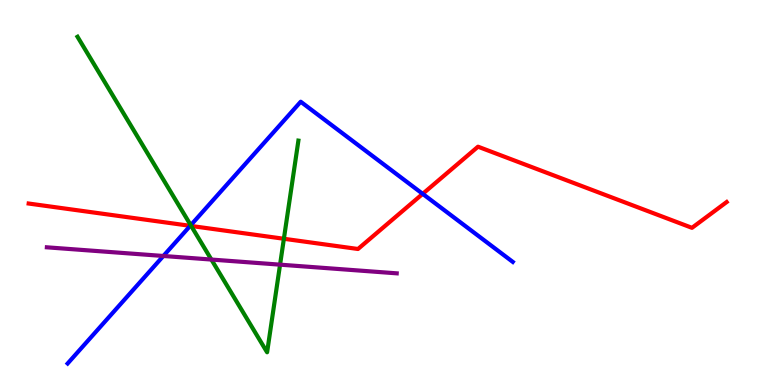[{'lines': ['blue', 'red'], 'intersections': [{'x': 2.45, 'y': 4.13}, {'x': 5.45, 'y': 4.96}]}, {'lines': ['green', 'red'], 'intersections': [{'x': 2.47, 'y': 4.13}, {'x': 3.66, 'y': 3.8}]}, {'lines': ['purple', 'red'], 'intersections': []}, {'lines': ['blue', 'green'], 'intersections': [{'x': 2.46, 'y': 4.15}]}, {'lines': ['blue', 'purple'], 'intersections': [{'x': 2.11, 'y': 3.35}]}, {'lines': ['green', 'purple'], 'intersections': [{'x': 2.73, 'y': 3.26}, {'x': 3.61, 'y': 3.13}]}]